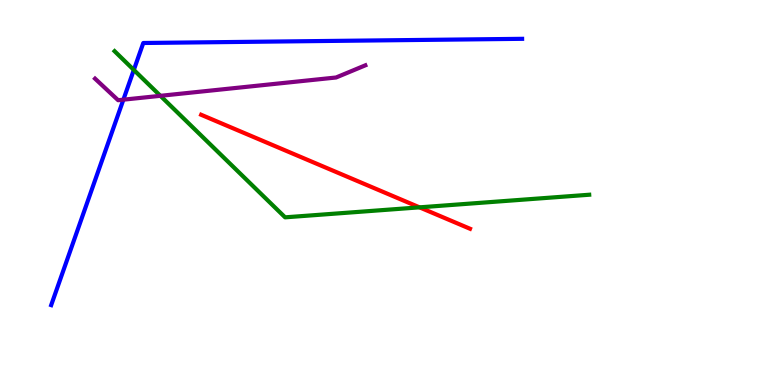[{'lines': ['blue', 'red'], 'intersections': []}, {'lines': ['green', 'red'], 'intersections': [{'x': 5.41, 'y': 4.61}]}, {'lines': ['purple', 'red'], 'intersections': []}, {'lines': ['blue', 'green'], 'intersections': [{'x': 1.73, 'y': 8.18}]}, {'lines': ['blue', 'purple'], 'intersections': [{'x': 1.59, 'y': 7.41}]}, {'lines': ['green', 'purple'], 'intersections': [{'x': 2.07, 'y': 7.51}]}]